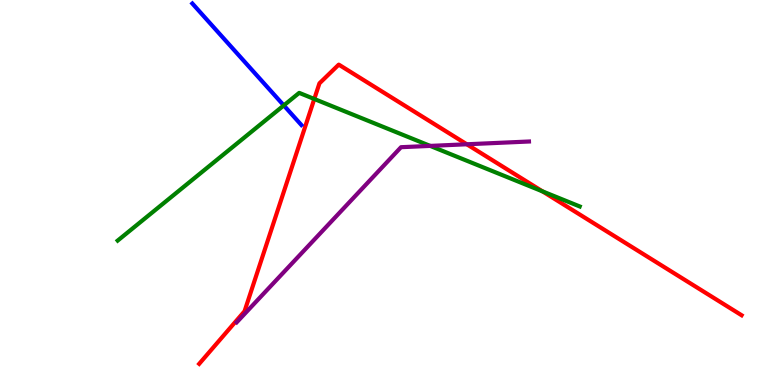[{'lines': ['blue', 'red'], 'intersections': []}, {'lines': ['green', 'red'], 'intersections': [{'x': 4.06, 'y': 7.43}, {'x': 7.0, 'y': 5.03}]}, {'lines': ['purple', 'red'], 'intersections': [{'x': 6.02, 'y': 6.25}]}, {'lines': ['blue', 'green'], 'intersections': [{'x': 3.66, 'y': 7.26}]}, {'lines': ['blue', 'purple'], 'intersections': []}, {'lines': ['green', 'purple'], 'intersections': [{'x': 5.55, 'y': 6.21}]}]